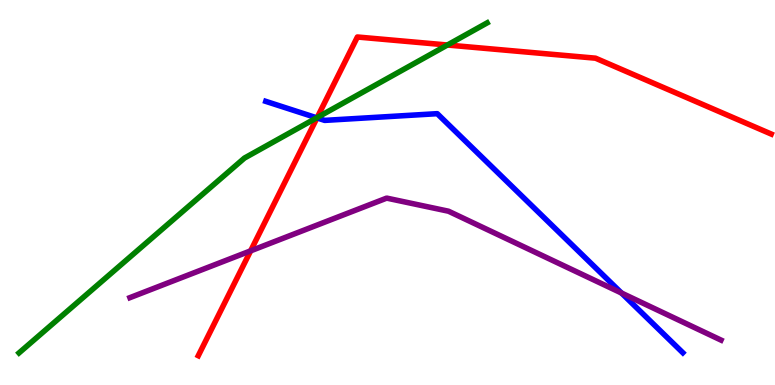[{'lines': ['blue', 'red'], 'intersections': [{'x': 4.09, 'y': 6.94}]}, {'lines': ['green', 'red'], 'intersections': [{'x': 4.09, 'y': 6.95}, {'x': 5.77, 'y': 8.83}]}, {'lines': ['purple', 'red'], 'intersections': [{'x': 3.23, 'y': 3.48}]}, {'lines': ['blue', 'green'], 'intersections': [{'x': 4.09, 'y': 6.94}]}, {'lines': ['blue', 'purple'], 'intersections': [{'x': 8.02, 'y': 2.39}]}, {'lines': ['green', 'purple'], 'intersections': []}]